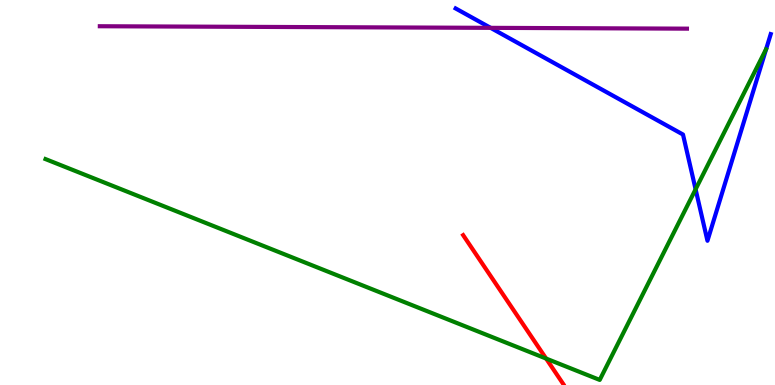[{'lines': ['blue', 'red'], 'intersections': []}, {'lines': ['green', 'red'], 'intersections': [{'x': 7.05, 'y': 0.687}]}, {'lines': ['purple', 'red'], 'intersections': []}, {'lines': ['blue', 'green'], 'intersections': [{'x': 8.98, 'y': 5.08}]}, {'lines': ['blue', 'purple'], 'intersections': [{'x': 6.33, 'y': 9.28}]}, {'lines': ['green', 'purple'], 'intersections': []}]